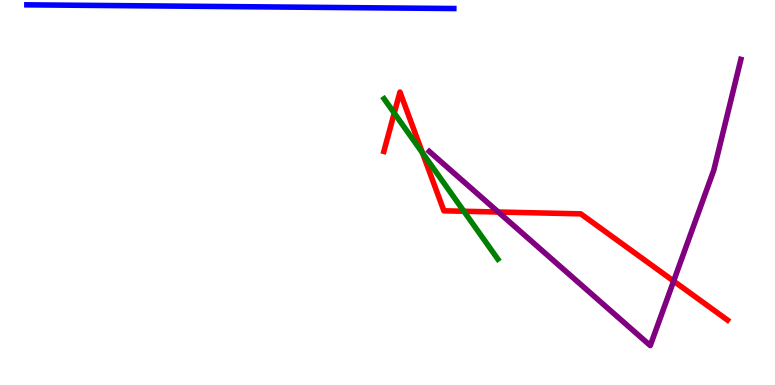[{'lines': ['blue', 'red'], 'intersections': []}, {'lines': ['green', 'red'], 'intersections': [{'x': 5.09, 'y': 7.06}, {'x': 5.45, 'y': 6.03}, {'x': 5.99, 'y': 4.51}]}, {'lines': ['purple', 'red'], 'intersections': [{'x': 6.43, 'y': 4.49}, {'x': 8.69, 'y': 2.7}]}, {'lines': ['blue', 'green'], 'intersections': []}, {'lines': ['blue', 'purple'], 'intersections': []}, {'lines': ['green', 'purple'], 'intersections': []}]